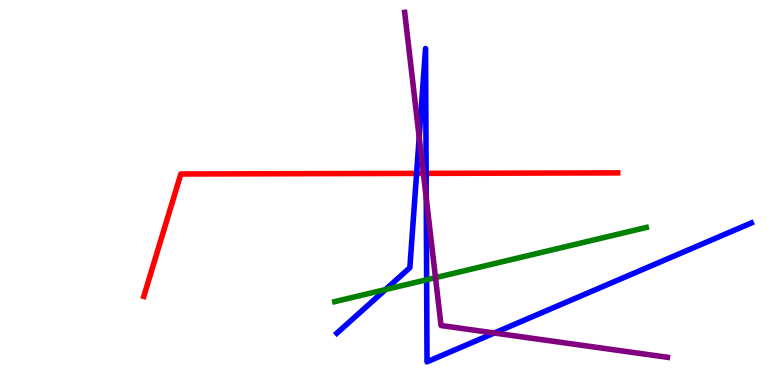[{'lines': ['blue', 'red'], 'intersections': [{'x': 5.38, 'y': 5.5}, {'x': 5.5, 'y': 5.5}]}, {'lines': ['green', 'red'], 'intersections': []}, {'lines': ['purple', 'red'], 'intersections': [{'x': 5.46, 'y': 5.5}]}, {'lines': ['blue', 'green'], 'intersections': [{'x': 4.97, 'y': 2.48}, {'x': 5.5, 'y': 2.73}]}, {'lines': ['blue', 'purple'], 'intersections': [{'x': 5.41, 'y': 6.43}, {'x': 5.5, 'y': 4.86}, {'x': 6.38, 'y': 1.35}]}, {'lines': ['green', 'purple'], 'intersections': [{'x': 5.62, 'y': 2.79}]}]